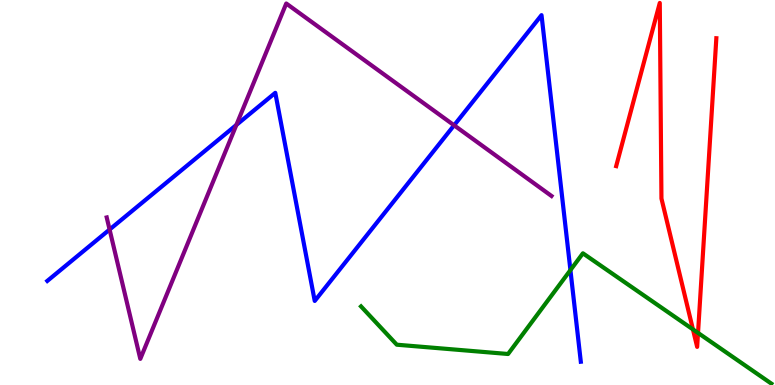[{'lines': ['blue', 'red'], 'intersections': []}, {'lines': ['green', 'red'], 'intersections': [{'x': 8.94, 'y': 1.44}, {'x': 9.01, 'y': 1.35}]}, {'lines': ['purple', 'red'], 'intersections': []}, {'lines': ['blue', 'green'], 'intersections': [{'x': 7.36, 'y': 2.98}]}, {'lines': ['blue', 'purple'], 'intersections': [{'x': 1.41, 'y': 4.04}, {'x': 3.05, 'y': 6.75}, {'x': 5.86, 'y': 6.75}]}, {'lines': ['green', 'purple'], 'intersections': []}]